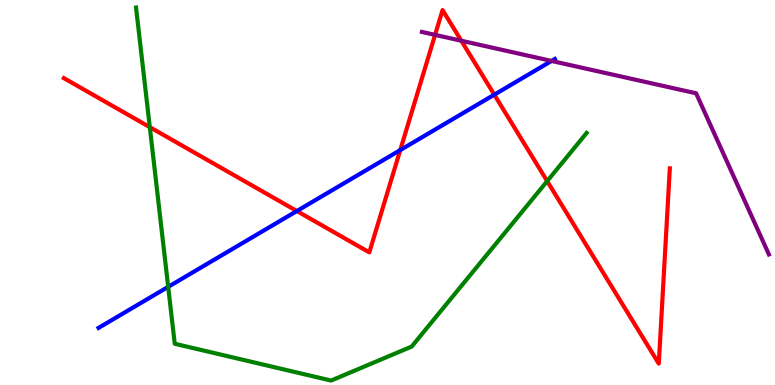[{'lines': ['blue', 'red'], 'intersections': [{'x': 3.83, 'y': 4.52}, {'x': 5.16, 'y': 6.1}, {'x': 6.38, 'y': 7.54}]}, {'lines': ['green', 'red'], 'intersections': [{'x': 1.93, 'y': 6.7}, {'x': 7.06, 'y': 5.3}]}, {'lines': ['purple', 'red'], 'intersections': [{'x': 5.61, 'y': 9.09}, {'x': 5.95, 'y': 8.94}]}, {'lines': ['blue', 'green'], 'intersections': [{'x': 2.17, 'y': 2.55}]}, {'lines': ['blue', 'purple'], 'intersections': [{'x': 7.12, 'y': 8.42}]}, {'lines': ['green', 'purple'], 'intersections': []}]